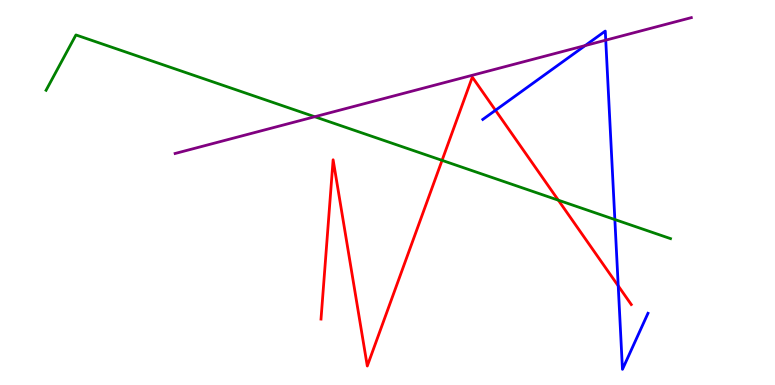[{'lines': ['blue', 'red'], 'intersections': [{'x': 6.39, 'y': 7.14}, {'x': 7.98, 'y': 2.57}]}, {'lines': ['green', 'red'], 'intersections': [{'x': 5.7, 'y': 5.83}, {'x': 7.2, 'y': 4.8}]}, {'lines': ['purple', 'red'], 'intersections': []}, {'lines': ['blue', 'green'], 'intersections': [{'x': 7.93, 'y': 4.3}]}, {'lines': ['blue', 'purple'], 'intersections': [{'x': 7.55, 'y': 8.82}, {'x': 7.82, 'y': 8.96}]}, {'lines': ['green', 'purple'], 'intersections': [{'x': 4.06, 'y': 6.97}]}]